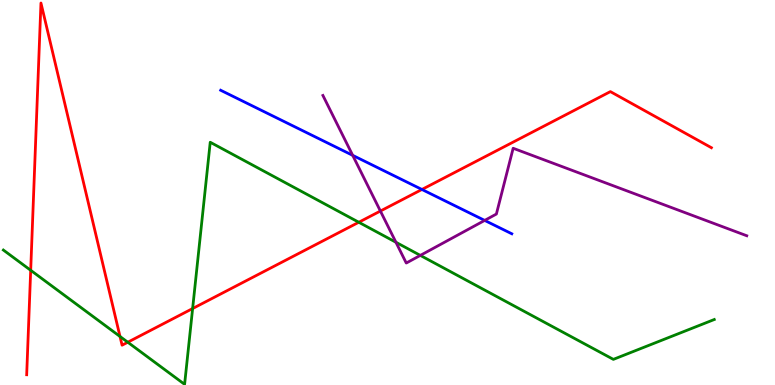[{'lines': ['blue', 'red'], 'intersections': [{'x': 5.44, 'y': 5.08}]}, {'lines': ['green', 'red'], 'intersections': [{'x': 0.396, 'y': 2.98}, {'x': 1.55, 'y': 1.26}, {'x': 1.65, 'y': 1.11}, {'x': 2.49, 'y': 1.99}, {'x': 4.63, 'y': 4.23}]}, {'lines': ['purple', 'red'], 'intersections': [{'x': 4.91, 'y': 4.52}]}, {'lines': ['blue', 'green'], 'intersections': []}, {'lines': ['blue', 'purple'], 'intersections': [{'x': 4.55, 'y': 5.97}, {'x': 6.25, 'y': 4.28}]}, {'lines': ['green', 'purple'], 'intersections': [{'x': 5.11, 'y': 3.71}, {'x': 5.42, 'y': 3.37}]}]